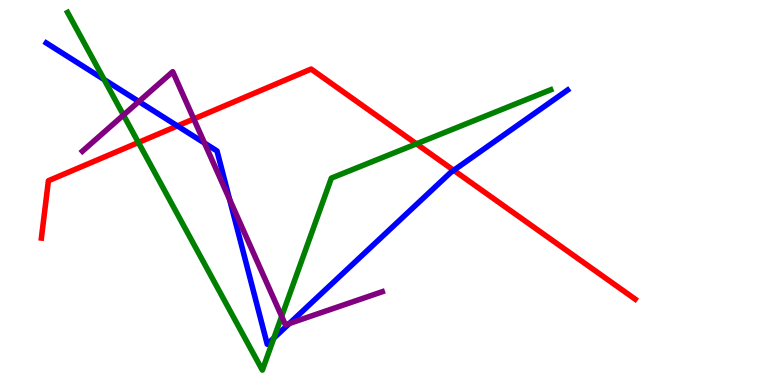[{'lines': ['blue', 'red'], 'intersections': [{'x': 2.29, 'y': 6.73}, {'x': 5.85, 'y': 5.58}]}, {'lines': ['green', 'red'], 'intersections': [{'x': 1.79, 'y': 6.3}, {'x': 5.37, 'y': 6.26}]}, {'lines': ['purple', 'red'], 'intersections': [{'x': 2.5, 'y': 6.91}]}, {'lines': ['blue', 'green'], 'intersections': [{'x': 1.34, 'y': 7.93}, {'x': 3.53, 'y': 1.22}]}, {'lines': ['blue', 'purple'], 'intersections': [{'x': 1.79, 'y': 7.36}, {'x': 2.64, 'y': 6.28}, {'x': 2.96, 'y': 4.82}, {'x': 3.73, 'y': 1.6}]}, {'lines': ['green', 'purple'], 'intersections': [{'x': 1.59, 'y': 7.01}, {'x': 3.63, 'y': 1.78}]}]